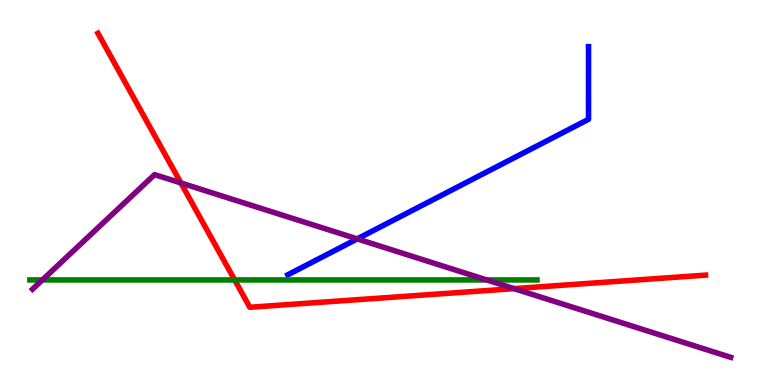[{'lines': ['blue', 'red'], 'intersections': []}, {'lines': ['green', 'red'], 'intersections': [{'x': 3.03, 'y': 2.73}]}, {'lines': ['purple', 'red'], 'intersections': [{'x': 2.33, 'y': 5.25}, {'x': 6.63, 'y': 2.5}]}, {'lines': ['blue', 'green'], 'intersections': []}, {'lines': ['blue', 'purple'], 'intersections': [{'x': 4.61, 'y': 3.79}]}, {'lines': ['green', 'purple'], 'intersections': [{'x': 0.547, 'y': 2.73}, {'x': 6.28, 'y': 2.73}]}]